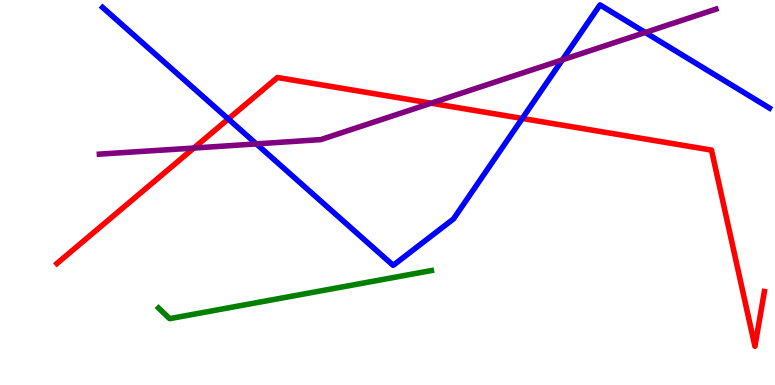[{'lines': ['blue', 'red'], 'intersections': [{'x': 2.95, 'y': 6.91}, {'x': 6.74, 'y': 6.92}]}, {'lines': ['green', 'red'], 'intersections': []}, {'lines': ['purple', 'red'], 'intersections': [{'x': 2.5, 'y': 6.15}, {'x': 5.56, 'y': 7.32}]}, {'lines': ['blue', 'green'], 'intersections': []}, {'lines': ['blue', 'purple'], 'intersections': [{'x': 3.31, 'y': 6.26}, {'x': 7.26, 'y': 8.45}, {'x': 8.33, 'y': 9.16}]}, {'lines': ['green', 'purple'], 'intersections': []}]